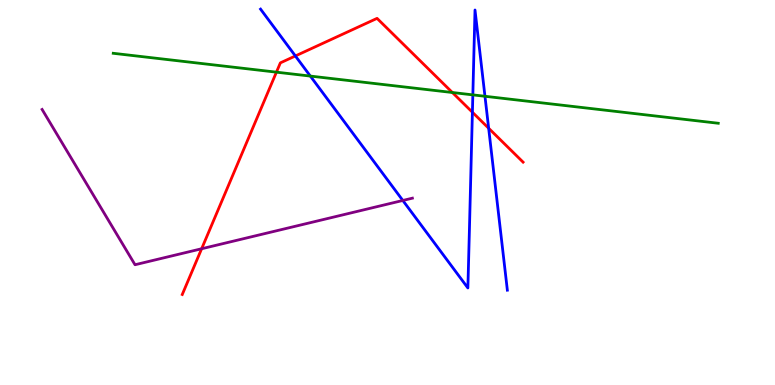[{'lines': ['blue', 'red'], 'intersections': [{'x': 3.81, 'y': 8.55}, {'x': 6.1, 'y': 7.08}, {'x': 6.31, 'y': 6.67}]}, {'lines': ['green', 'red'], 'intersections': [{'x': 3.57, 'y': 8.13}, {'x': 5.84, 'y': 7.6}]}, {'lines': ['purple', 'red'], 'intersections': [{'x': 2.6, 'y': 3.54}]}, {'lines': ['blue', 'green'], 'intersections': [{'x': 4.0, 'y': 8.02}, {'x': 6.1, 'y': 7.54}, {'x': 6.26, 'y': 7.5}]}, {'lines': ['blue', 'purple'], 'intersections': [{'x': 5.2, 'y': 4.79}]}, {'lines': ['green', 'purple'], 'intersections': []}]